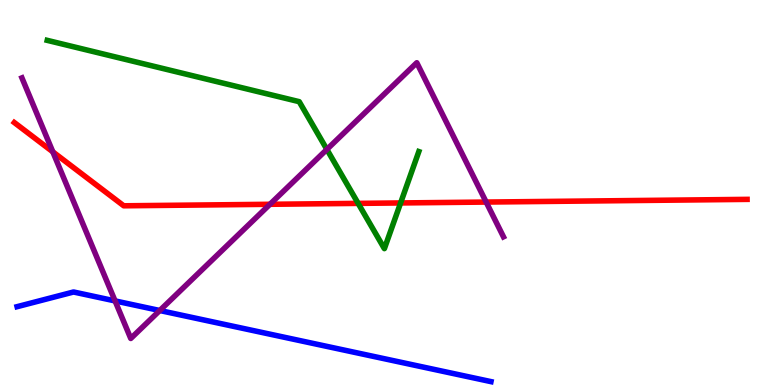[{'lines': ['blue', 'red'], 'intersections': []}, {'lines': ['green', 'red'], 'intersections': [{'x': 4.62, 'y': 4.72}, {'x': 5.17, 'y': 4.73}]}, {'lines': ['purple', 'red'], 'intersections': [{'x': 0.681, 'y': 6.06}, {'x': 3.48, 'y': 4.69}, {'x': 6.27, 'y': 4.75}]}, {'lines': ['blue', 'green'], 'intersections': []}, {'lines': ['blue', 'purple'], 'intersections': [{'x': 1.48, 'y': 2.18}, {'x': 2.06, 'y': 1.93}]}, {'lines': ['green', 'purple'], 'intersections': [{'x': 4.22, 'y': 6.12}]}]